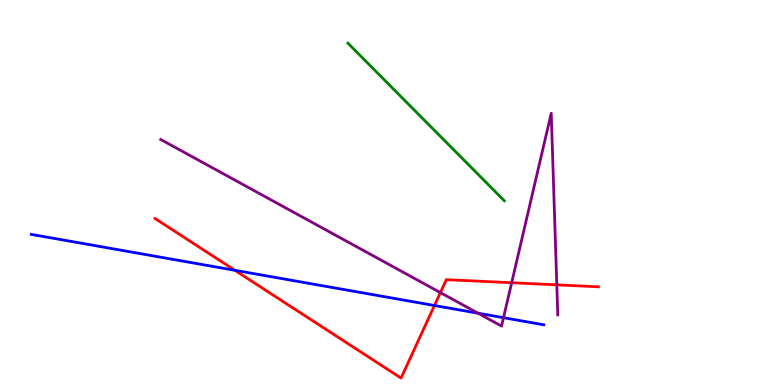[{'lines': ['blue', 'red'], 'intersections': [{'x': 3.03, 'y': 2.98}, {'x': 5.61, 'y': 2.06}]}, {'lines': ['green', 'red'], 'intersections': []}, {'lines': ['purple', 'red'], 'intersections': [{'x': 5.68, 'y': 2.4}, {'x': 6.6, 'y': 2.66}, {'x': 7.18, 'y': 2.6}]}, {'lines': ['blue', 'green'], 'intersections': []}, {'lines': ['blue', 'purple'], 'intersections': [{'x': 6.17, 'y': 1.87}, {'x': 6.5, 'y': 1.75}]}, {'lines': ['green', 'purple'], 'intersections': []}]